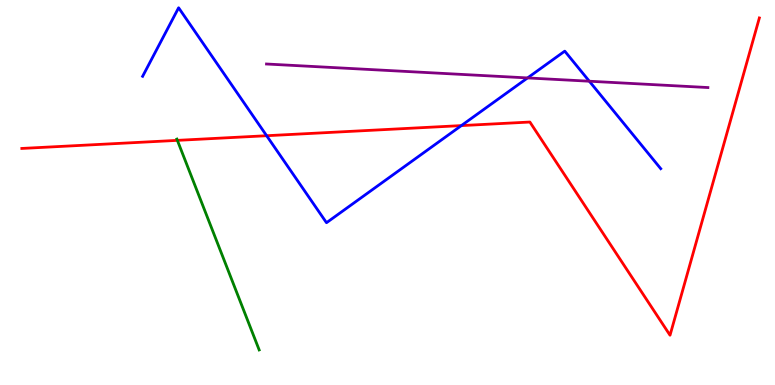[{'lines': ['blue', 'red'], 'intersections': [{'x': 3.44, 'y': 6.47}, {'x': 5.95, 'y': 6.74}]}, {'lines': ['green', 'red'], 'intersections': [{'x': 2.29, 'y': 6.35}]}, {'lines': ['purple', 'red'], 'intersections': []}, {'lines': ['blue', 'green'], 'intersections': []}, {'lines': ['blue', 'purple'], 'intersections': [{'x': 6.81, 'y': 7.98}, {'x': 7.6, 'y': 7.89}]}, {'lines': ['green', 'purple'], 'intersections': []}]